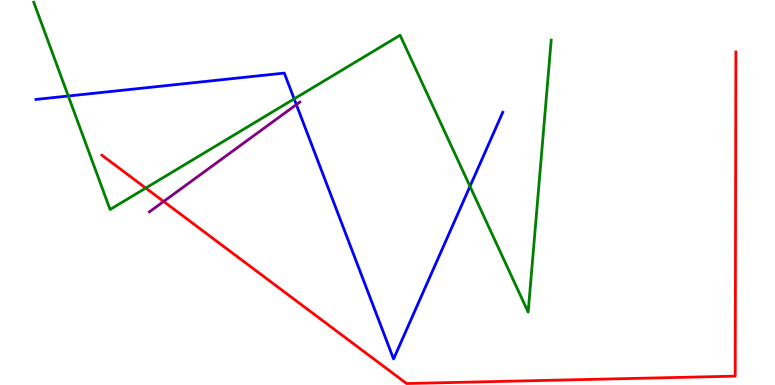[{'lines': ['blue', 'red'], 'intersections': []}, {'lines': ['green', 'red'], 'intersections': [{'x': 1.88, 'y': 5.12}]}, {'lines': ['purple', 'red'], 'intersections': [{'x': 2.11, 'y': 4.77}]}, {'lines': ['blue', 'green'], 'intersections': [{'x': 0.881, 'y': 7.51}, {'x': 3.8, 'y': 7.43}, {'x': 6.06, 'y': 5.16}]}, {'lines': ['blue', 'purple'], 'intersections': [{'x': 3.82, 'y': 7.28}]}, {'lines': ['green', 'purple'], 'intersections': []}]